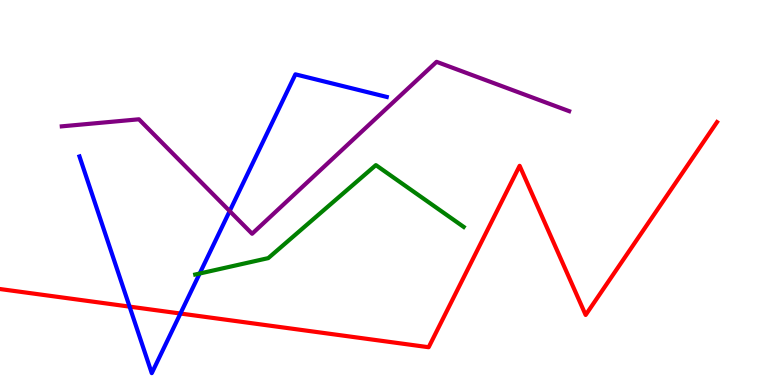[{'lines': ['blue', 'red'], 'intersections': [{'x': 1.67, 'y': 2.04}, {'x': 2.33, 'y': 1.86}]}, {'lines': ['green', 'red'], 'intersections': []}, {'lines': ['purple', 'red'], 'intersections': []}, {'lines': ['blue', 'green'], 'intersections': [{'x': 2.58, 'y': 2.9}]}, {'lines': ['blue', 'purple'], 'intersections': [{'x': 2.96, 'y': 4.52}]}, {'lines': ['green', 'purple'], 'intersections': []}]